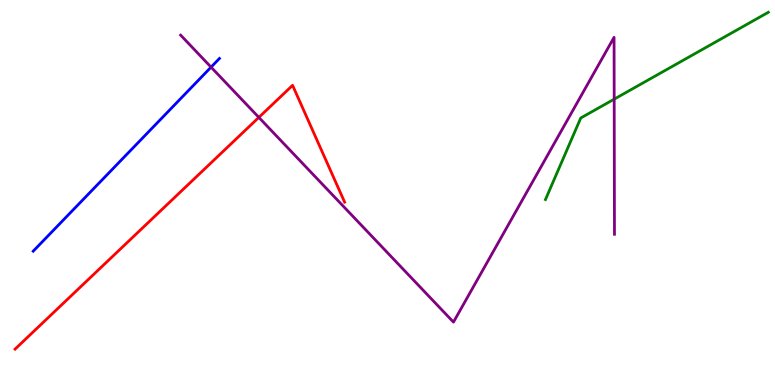[{'lines': ['blue', 'red'], 'intersections': []}, {'lines': ['green', 'red'], 'intersections': []}, {'lines': ['purple', 'red'], 'intersections': [{'x': 3.34, 'y': 6.95}]}, {'lines': ['blue', 'green'], 'intersections': []}, {'lines': ['blue', 'purple'], 'intersections': [{'x': 2.72, 'y': 8.26}]}, {'lines': ['green', 'purple'], 'intersections': [{'x': 7.92, 'y': 7.42}]}]